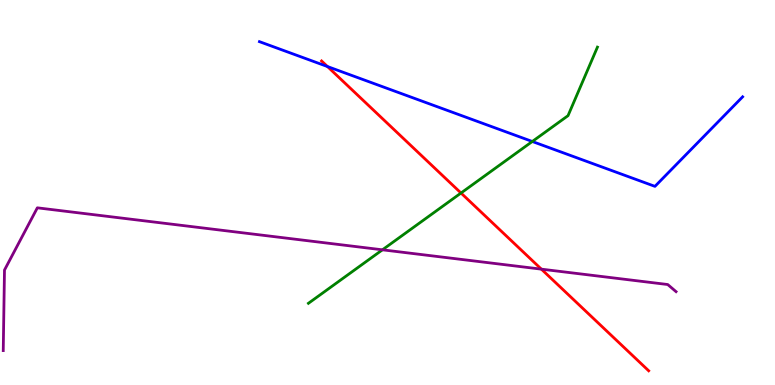[{'lines': ['blue', 'red'], 'intersections': [{'x': 4.23, 'y': 8.27}]}, {'lines': ['green', 'red'], 'intersections': [{'x': 5.95, 'y': 4.99}]}, {'lines': ['purple', 'red'], 'intersections': [{'x': 6.99, 'y': 3.01}]}, {'lines': ['blue', 'green'], 'intersections': [{'x': 6.87, 'y': 6.32}]}, {'lines': ['blue', 'purple'], 'intersections': []}, {'lines': ['green', 'purple'], 'intersections': [{'x': 4.93, 'y': 3.51}]}]